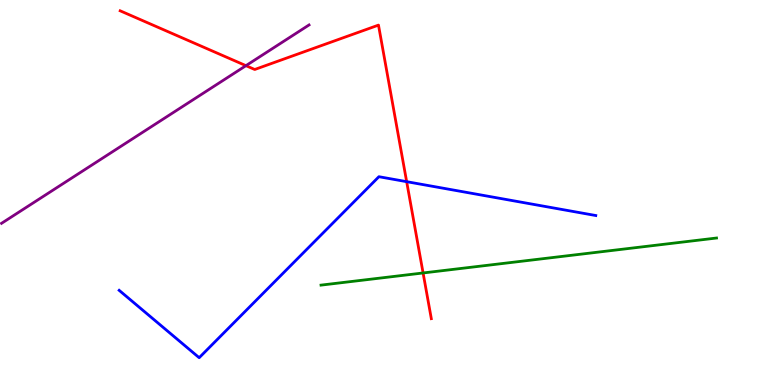[{'lines': ['blue', 'red'], 'intersections': [{'x': 5.25, 'y': 5.28}]}, {'lines': ['green', 'red'], 'intersections': [{'x': 5.46, 'y': 2.91}]}, {'lines': ['purple', 'red'], 'intersections': [{'x': 3.17, 'y': 8.29}]}, {'lines': ['blue', 'green'], 'intersections': []}, {'lines': ['blue', 'purple'], 'intersections': []}, {'lines': ['green', 'purple'], 'intersections': []}]